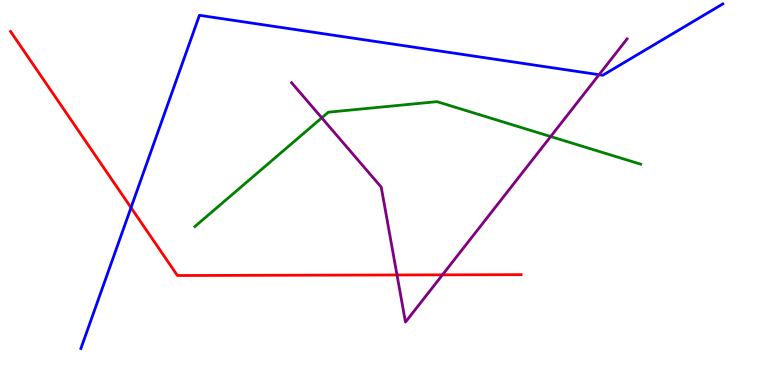[{'lines': ['blue', 'red'], 'intersections': [{'x': 1.69, 'y': 4.61}]}, {'lines': ['green', 'red'], 'intersections': []}, {'lines': ['purple', 'red'], 'intersections': [{'x': 5.12, 'y': 2.86}, {'x': 5.71, 'y': 2.86}]}, {'lines': ['blue', 'green'], 'intersections': []}, {'lines': ['blue', 'purple'], 'intersections': [{'x': 7.73, 'y': 8.06}]}, {'lines': ['green', 'purple'], 'intersections': [{'x': 4.15, 'y': 6.94}, {'x': 7.11, 'y': 6.45}]}]